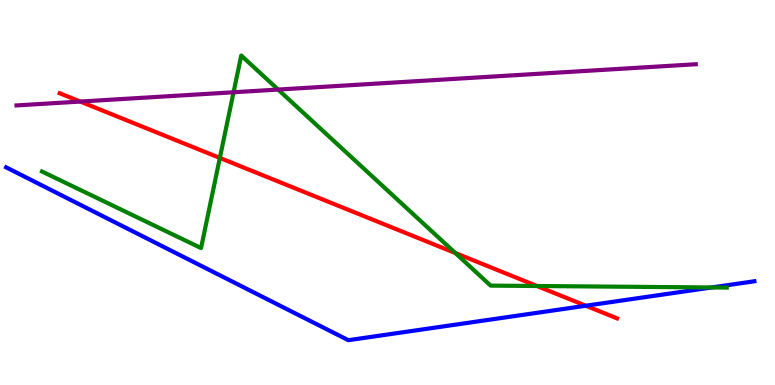[{'lines': ['blue', 'red'], 'intersections': [{'x': 7.56, 'y': 2.06}]}, {'lines': ['green', 'red'], 'intersections': [{'x': 2.84, 'y': 5.9}, {'x': 5.88, 'y': 3.43}, {'x': 6.93, 'y': 2.57}]}, {'lines': ['purple', 'red'], 'intersections': [{'x': 1.04, 'y': 7.36}]}, {'lines': ['blue', 'green'], 'intersections': [{'x': 9.18, 'y': 2.53}]}, {'lines': ['blue', 'purple'], 'intersections': []}, {'lines': ['green', 'purple'], 'intersections': [{'x': 3.01, 'y': 7.6}, {'x': 3.59, 'y': 7.67}]}]